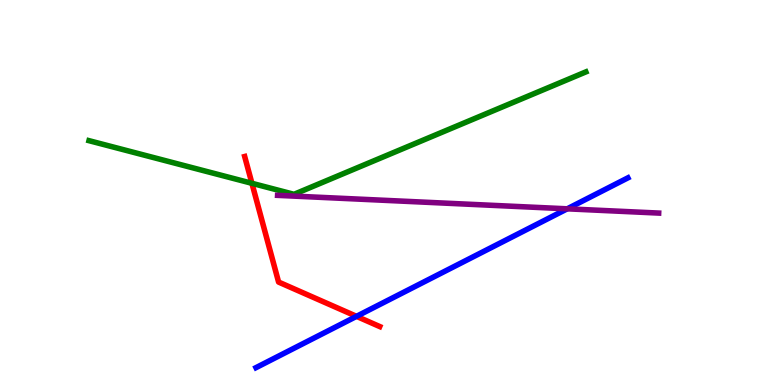[{'lines': ['blue', 'red'], 'intersections': [{'x': 4.6, 'y': 1.78}]}, {'lines': ['green', 'red'], 'intersections': [{'x': 3.25, 'y': 5.24}]}, {'lines': ['purple', 'red'], 'intersections': []}, {'lines': ['blue', 'green'], 'intersections': []}, {'lines': ['blue', 'purple'], 'intersections': [{'x': 7.32, 'y': 4.58}]}, {'lines': ['green', 'purple'], 'intersections': []}]